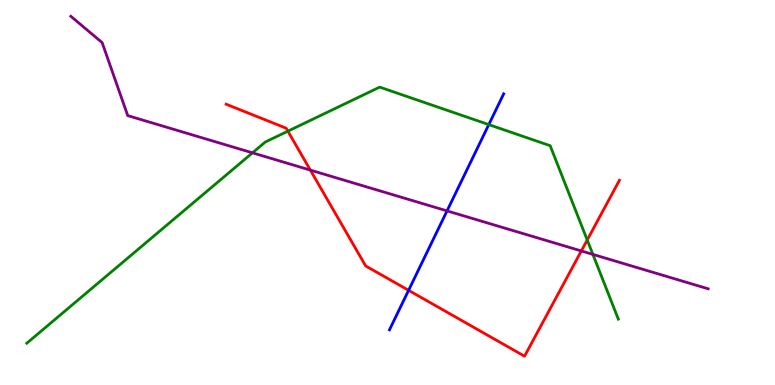[{'lines': ['blue', 'red'], 'intersections': [{'x': 5.27, 'y': 2.46}]}, {'lines': ['green', 'red'], 'intersections': [{'x': 3.71, 'y': 6.59}, {'x': 7.58, 'y': 3.77}]}, {'lines': ['purple', 'red'], 'intersections': [{'x': 4.0, 'y': 5.58}, {'x': 7.5, 'y': 3.48}]}, {'lines': ['blue', 'green'], 'intersections': [{'x': 6.31, 'y': 6.76}]}, {'lines': ['blue', 'purple'], 'intersections': [{'x': 5.77, 'y': 4.52}]}, {'lines': ['green', 'purple'], 'intersections': [{'x': 3.26, 'y': 6.03}, {'x': 7.65, 'y': 3.39}]}]